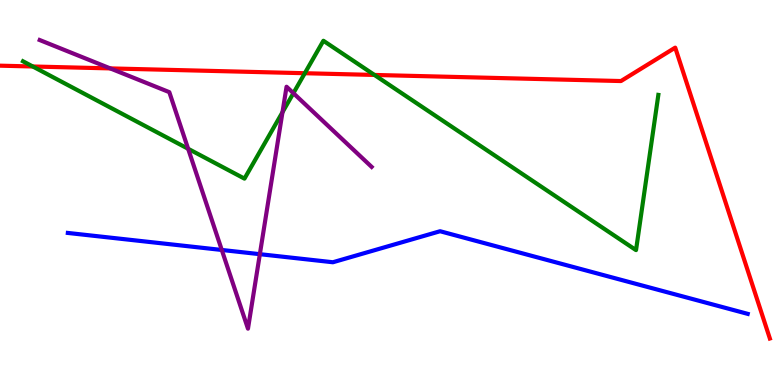[{'lines': ['blue', 'red'], 'intersections': []}, {'lines': ['green', 'red'], 'intersections': [{'x': 0.423, 'y': 8.27}, {'x': 3.93, 'y': 8.1}, {'x': 4.83, 'y': 8.05}]}, {'lines': ['purple', 'red'], 'intersections': [{'x': 1.42, 'y': 8.22}]}, {'lines': ['blue', 'green'], 'intersections': []}, {'lines': ['blue', 'purple'], 'intersections': [{'x': 2.86, 'y': 3.51}, {'x': 3.35, 'y': 3.4}]}, {'lines': ['green', 'purple'], 'intersections': [{'x': 2.43, 'y': 6.14}, {'x': 3.65, 'y': 7.09}, {'x': 3.79, 'y': 7.58}]}]